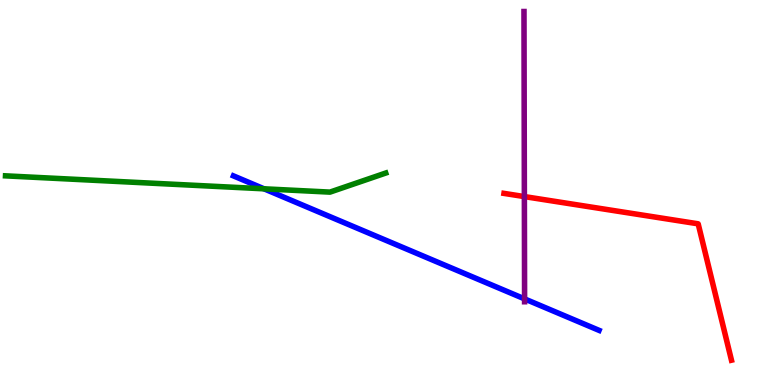[{'lines': ['blue', 'red'], 'intersections': []}, {'lines': ['green', 'red'], 'intersections': []}, {'lines': ['purple', 'red'], 'intersections': [{'x': 6.77, 'y': 4.89}]}, {'lines': ['blue', 'green'], 'intersections': [{'x': 3.41, 'y': 5.1}]}, {'lines': ['blue', 'purple'], 'intersections': [{'x': 6.77, 'y': 2.24}]}, {'lines': ['green', 'purple'], 'intersections': []}]